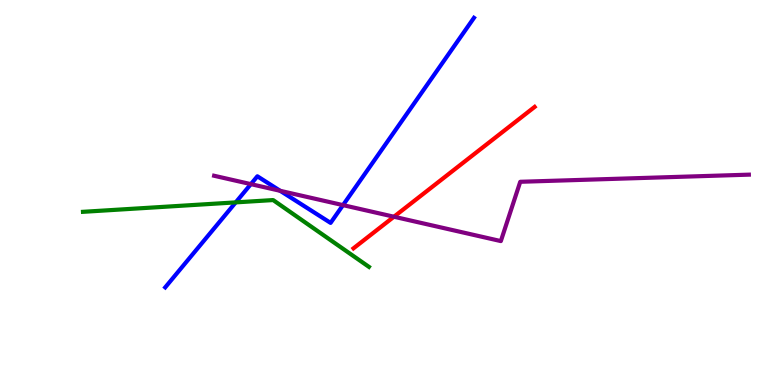[{'lines': ['blue', 'red'], 'intersections': []}, {'lines': ['green', 'red'], 'intersections': []}, {'lines': ['purple', 'red'], 'intersections': [{'x': 5.08, 'y': 4.37}]}, {'lines': ['blue', 'green'], 'intersections': [{'x': 3.04, 'y': 4.74}]}, {'lines': ['blue', 'purple'], 'intersections': [{'x': 3.24, 'y': 5.22}, {'x': 3.62, 'y': 5.04}, {'x': 4.43, 'y': 4.67}]}, {'lines': ['green', 'purple'], 'intersections': []}]